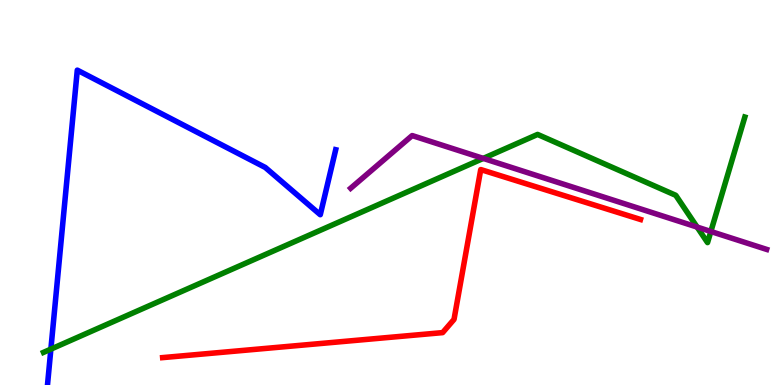[{'lines': ['blue', 'red'], 'intersections': []}, {'lines': ['green', 'red'], 'intersections': []}, {'lines': ['purple', 'red'], 'intersections': []}, {'lines': ['blue', 'green'], 'intersections': [{'x': 0.656, 'y': 0.932}]}, {'lines': ['blue', 'purple'], 'intersections': []}, {'lines': ['green', 'purple'], 'intersections': [{'x': 6.24, 'y': 5.89}, {'x': 8.99, 'y': 4.1}, {'x': 9.17, 'y': 3.99}]}]